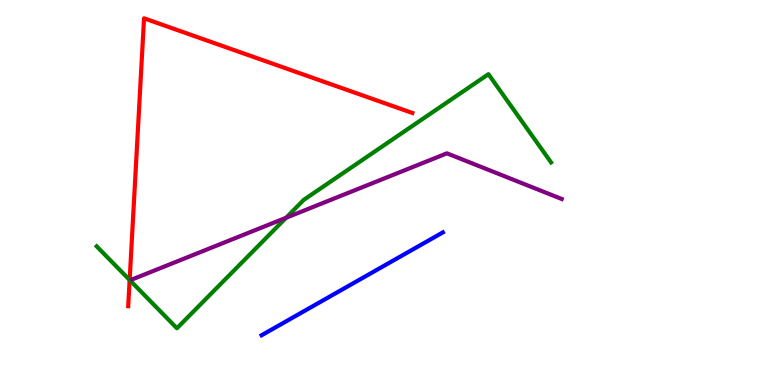[{'lines': ['blue', 'red'], 'intersections': []}, {'lines': ['green', 'red'], 'intersections': [{'x': 1.67, 'y': 2.73}]}, {'lines': ['purple', 'red'], 'intersections': []}, {'lines': ['blue', 'green'], 'intersections': []}, {'lines': ['blue', 'purple'], 'intersections': []}, {'lines': ['green', 'purple'], 'intersections': [{'x': 3.69, 'y': 4.34}]}]